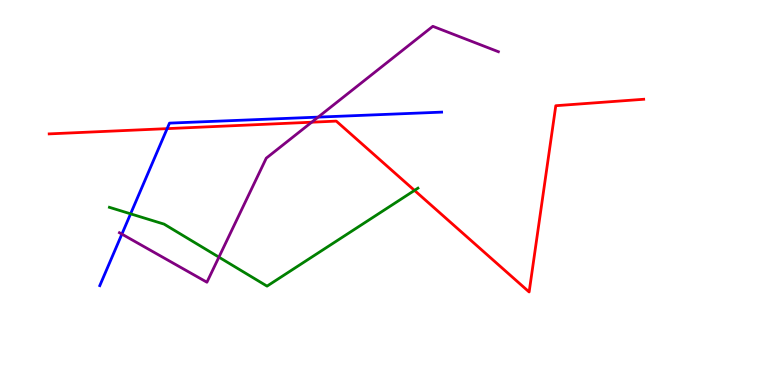[{'lines': ['blue', 'red'], 'intersections': [{'x': 2.16, 'y': 6.66}]}, {'lines': ['green', 'red'], 'intersections': [{'x': 5.35, 'y': 5.05}]}, {'lines': ['purple', 'red'], 'intersections': [{'x': 4.02, 'y': 6.83}]}, {'lines': ['blue', 'green'], 'intersections': [{'x': 1.69, 'y': 4.45}]}, {'lines': ['blue', 'purple'], 'intersections': [{'x': 1.57, 'y': 3.92}, {'x': 4.1, 'y': 6.96}]}, {'lines': ['green', 'purple'], 'intersections': [{'x': 2.82, 'y': 3.32}]}]